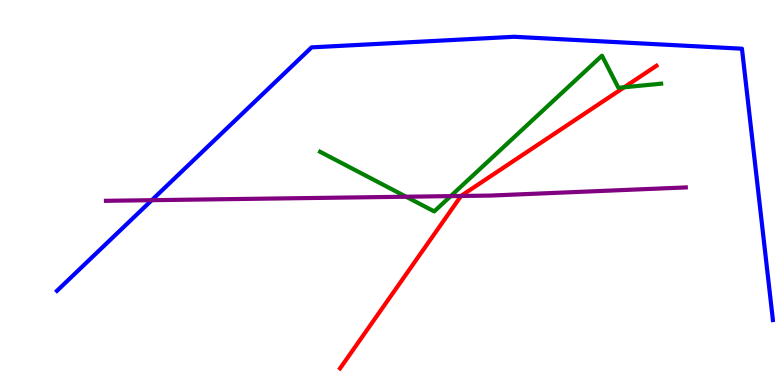[{'lines': ['blue', 'red'], 'intersections': []}, {'lines': ['green', 'red'], 'intersections': [{'x': 8.05, 'y': 7.73}]}, {'lines': ['purple', 'red'], 'intersections': [{'x': 5.95, 'y': 4.91}]}, {'lines': ['blue', 'green'], 'intersections': []}, {'lines': ['blue', 'purple'], 'intersections': [{'x': 1.96, 'y': 4.8}]}, {'lines': ['green', 'purple'], 'intersections': [{'x': 5.24, 'y': 4.89}, {'x': 5.82, 'y': 4.91}]}]